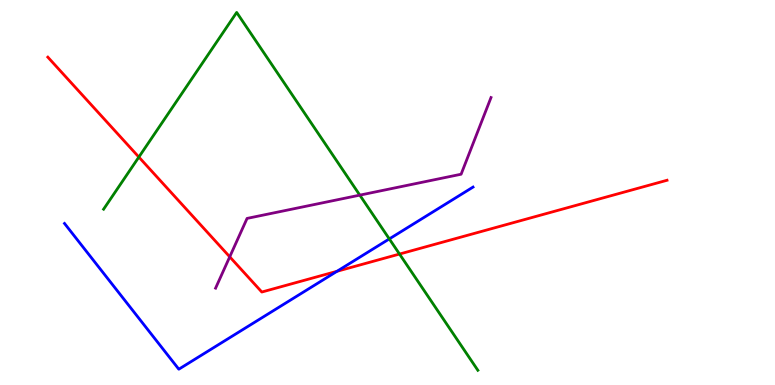[{'lines': ['blue', 'red'], 'intersections': [{'x': 4.35, 'y': 2.95}]}, {'lines': ['green', 'red'], 'intersections': [{'x': 1.79, 'y': 5.92}, {'x': 5.16, 'y': 3.4}]}, {'lines': ['purple', 'red'], 'intersections': [{'x': 2.96, 'y': 3.33}]}, {'lines': ['blue', 'green'], 'intersections': [{'x': 5.02, 'y': 3.79}]}, {'lines': ['blue', 'purple'], 'intersections': []}, {'lines': ['green', 'purple'], 'intersections': [{'x': 4.64, 'y': 4.93}]}]